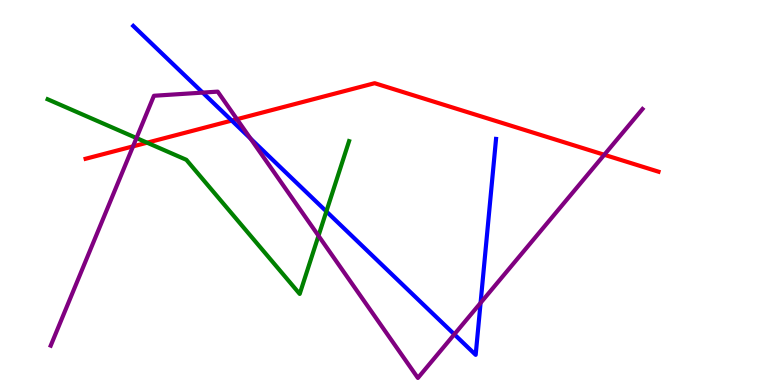[{'lines': ['blue', 'red'], 'intersections': [{'x': 2.99, 'y': 6.87}]}, {'lines': ['green', 'red'], 'intersections': [{'x': 1.9, 'y': 6.29}]}, {'lines': ['purple', 'red'], 'intersections': [{'x': 1.72, 'y': 6.2}, {'x': 3.06, 'y': 6.9}, {'x': 7.8, 'y': 5.98}]}, {'lines': ['blue', 'green'], 'intersections': [{'x': 4.21, 'y': 4.51}]}, {'lines': ['blue', 'purple'], 'intersections': [{'x': 2.62, 'y': 7.59}, {'x': 3.23, 'y': 6.4}, {'x': 5.86, 'y': 1.32}, {'x': 6.2, 'y': 2.13}]}, {'lines': ['green', 'purple'], 'intersections': [{'x': 1.76, 'y': 6.41}, {'x': 4.11, 'y': 3.88}]}]